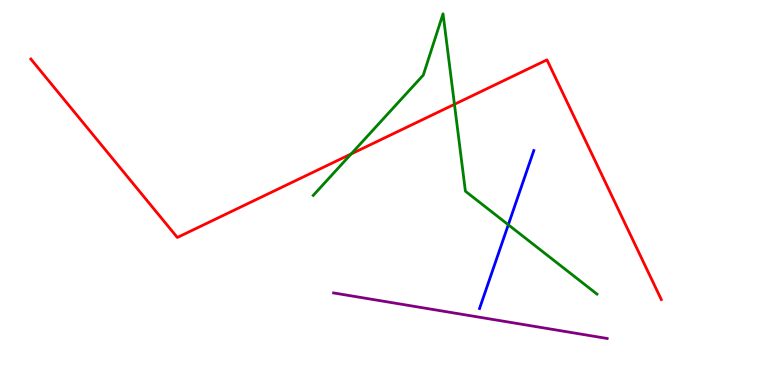[{'lines': ['blue', 'red'], 'intersections': []}, {'lines': ['green', 'red'], 'intersections': [{'x': 4.53, 'y': 6.0}, {'x': 5.86, 'y': 7.29}]}, {'lines': ['purple', 'red'], 'intersections': []}, {'lines': ['blue', 'green'], 'intersections': [{'x': 6.56, 'y': 4.16}]}, {'lines': ['blue', 'purple'], 'intersections': []}, {'lines': ['green', 'purple'], 'intersections': []}]